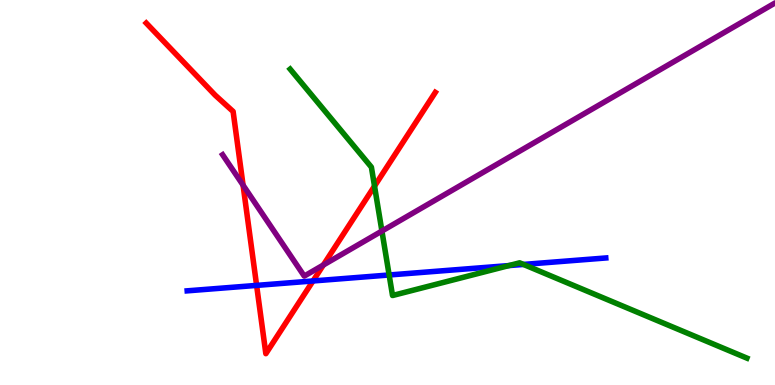[{'lines': ['blue', 'red'], 'intersections': [{'x': 3.31, 'y': 2.59}, {'x': 4.04, 'y': 2.7}]}, {'lines': ['green', 'red'], 'intersections': [{'x': 4.83, 'y': 5.17}]}, {'lines': ['purple', 'red'], 'intersections': [{'x': 3.14, 'y': 5.19}, {'x': 4.17, 'y': 3.12}]}, {'lines': ['blue', 'green'], 'intersections': [{'x': 5.02, 'y': 2.86}, {'x': 6.57, 'y': 3.1}, {'x': 6.75, 'y': 3.13}]}, {'lines': ['blue', 'purple'], 'intersections': []}, {'lines': ['green', 'purple'], 'intersections': [{'x': 4.93, 'y': 4.0}]}]